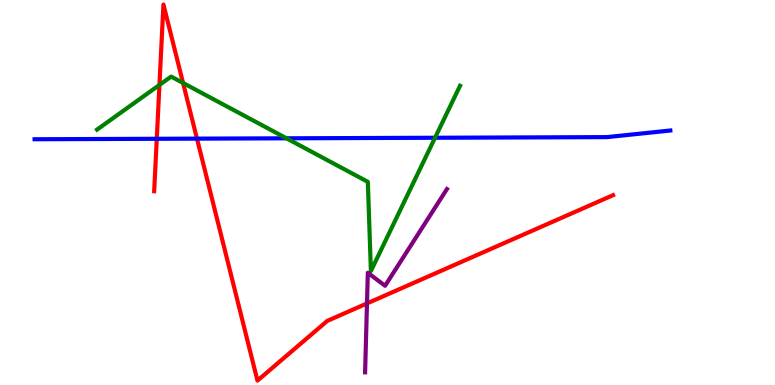[{'lines': ['blue', 'red'], 'intersections': [{'x': 2.02, 'y': 6.4}, {'x': 2.54, 'y': 6.4}]}, {'lines': ['green', 'red'], 'intersections': [{'x': 2.06, 'y': 7.79}, {'x': 2.36, 'y': 7.85}]}, {'lines': ['purple', 'red'], 'intersections': [{'x': 4.74, 'y': 2.12}]}, {'lines': ['blue', 'green'], 'intersections': [{'x': 3.7, 'y': 6.41}, {'x': 5.61, 'y': 6.42}]}, {'lines': ['blue', 'purple'], 'intersections': []}, {'lines': ['green', 'purple'], 'intersections': []}]